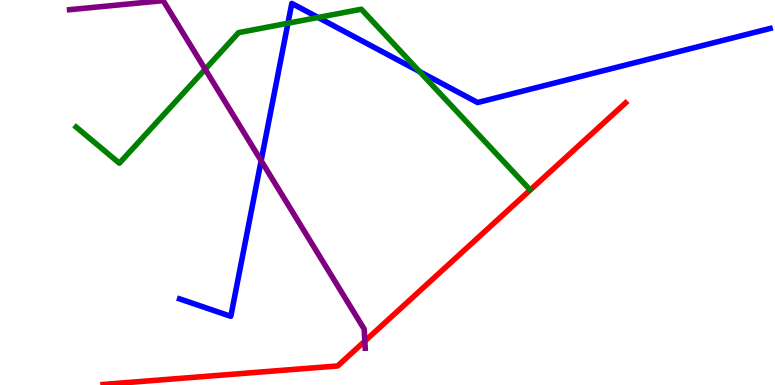[{'lines': ['blue', 'red'], 'intersections': []}, {'lines': ['green', 'red'], 'intersections': []}, {'lines': ['purple', 'red'], 'intersections': [{'x': 4.71, 'y': 1.14}]}, {'lines': ['blue', 'green'], 'intersections': [{'x': 3.72, 'y': 9.4}, {'x': 4.1, 'y': 9.55}, {'x': 5.41, 'y': 8.14}]}, {'lines': ['blue', 'purple'], 'intersections': [{'x': 3.37, 'y': 5.83}]}, {'lines': ['green', 'purple'], 'intersections': [{'x': 2.65, 'y': 8.2}]}]